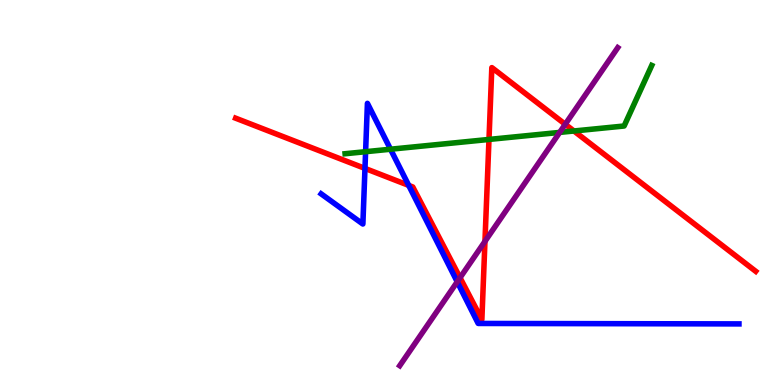[{'lines': ['blue', 'red'], 'intersections': [{'x': 4.71, 'y': 5.63}, {'x': 5.27, 'y': 5.18}]}, {'lines': ['green', 'red'], 'intersections': [{'x': 6.31, 'y': 6.38}, {'x': 7.41, 'y': 6.6}]}, {'lines': ['purple', 'red'], 'intersections': [{'x': 5.94, 'y': 2.79}, {'x': 6.26, 'y': 3.73}, {'x': 7.29, 'y': 6.77}]}, {'lines': ['blue', 'green'], 'intersections': [{'x': 4.72, 'y': 6.06}, {'x': 5.04, 'y': 6.12}]}, {'lines': ['blue', 'purple'], 'intersections': [{'x': 5.9, 'y': 2.68}]}, {'lines': ['green', 'purple'], 'intersections': [{'x': 7.22, 'y': 6.56}]}]